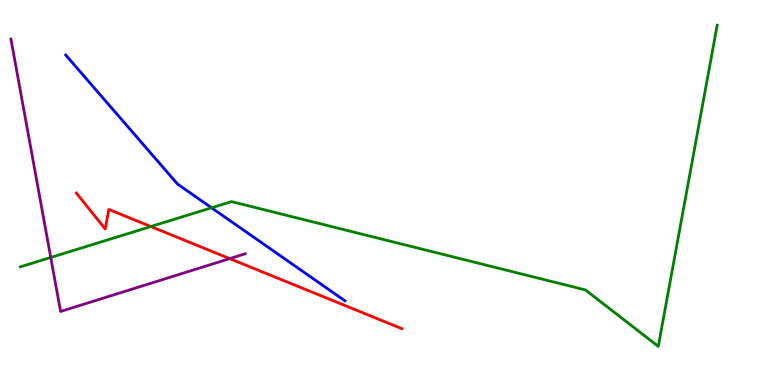[{'lines': ['blue', 'red'], 'intersections': []}, {'lines': ['green', 'red'], 'intersections': [{'x': 1.95, 'y': 4.12}]}, {'lines': ['purple', 'red'], 'intersections': [{'x': 2.96, 'y': 3.28}]}, {'lines': ['blue', 'green'], 'intersections': [{'x': 2.73, 'y': 4.6}]}, {'lines': ['blue', 'purple'], 'intersections': []}, {'lines': ['green', 'purple'], 'intersections': [{'x': 0.655, 'y': 3.31}]}]